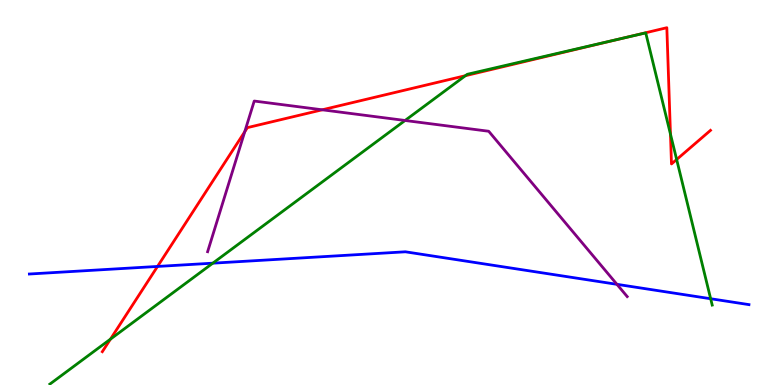[{'lines': ['blue', 'red'], 'intersections': [{'x': 2.03, 'y': 3.08}]}, {'lines': ['green', 'red'], 'intersections': [{'x': 1.43, 'y': 1.19}, {'x': 6.01, 'y': 8.03}, {'x': 8.04, 'y': 9.01}, {'x': 8.65, 'y': 6.52}, {'x': 8.73, 'y': 5.86}]}, {'lines': ['purple', 'red'], 'intersections': [{'x': 3.16, 'y': 6.58}, {'x': 4.16, 'y': 7.15}]}, {'lines': ['blue', 'green'], 'intersections': [{'x': 2.75, 'y': 3.16}, {'x': 9.17, 'y': 2.24}]}, {'lines': ['blue', 'purple'], 'intersections': [{'x': 7.96, 'y': 2.61}]}, {'lines': ['green', 'purple'], 'intersections': [{'x': 5.23, 'y': 6.87}]}]